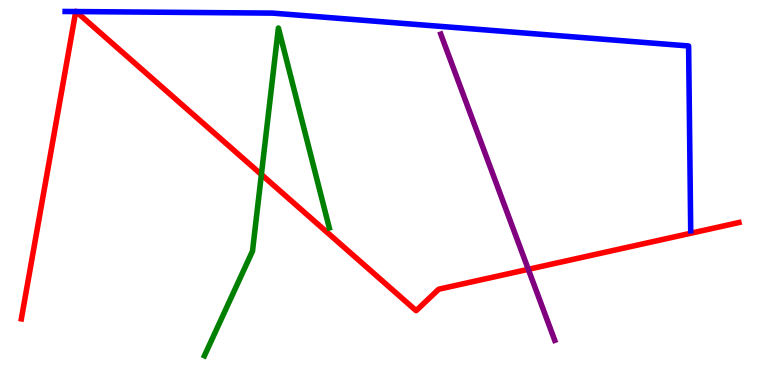[{'lines': ['blue', 'red'], 'intersections': [{'x': 0.977, 'y': 9.7}, {'x': 0.982, 'y': 9.7}]}, {'lines': ['green', 'red'], 'intersections': [{'x': 3.37, 'y': 5.47}]}, {'lines': ['purple', 'red'], 'intersections': [{'x': 6.82, 'y': 3.0}]}, {'lines': ['blue', 'green'], 'intersections': []}, {'lines': ['blue', 'purple'], 'intersections': []}, {'lines': ['green', 'purple'], 'intersections': []}]